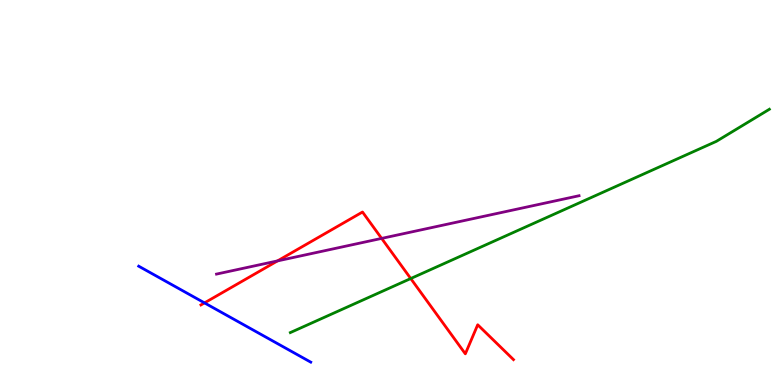[{'lines': ['blue', 'red'], 'intersections': [{'x': 2.64, 'y': 2.13}]}, {'lines': ['green', 'red'], 'intersections': [{'x': 5.3, 'y': 2.77}]}, {'lines': ['purple', 'red'], 'intersections': [{'x': 3.58, 'y': 3.22}, {'x': 4.92, 'y': 3.81}]}, {'lines': ['blue', 'green'], 'intersections': []}, {'lines': ['blue', 'purple'], 'intersections': []}, {'lines': ['green', 'purple'], 'intersections': []}]